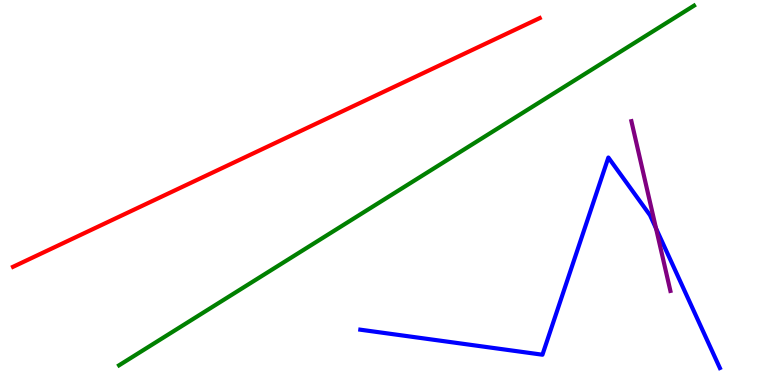[{'lines': ['blue', 'red'], 'intersections': []}, {'lines': ['green', 'red'], 'intersections': []}, {'lines': ['purple', 'red'], 'intersections': []}, {'lines': ['blue', 'green'], 'intersections': []}, {'lines': ['blue', 'purple'], 'intersections': [{'x': 8.46, 'y': 4.07}]}, {'lines': ['green', 'purple'], 'intersections': []}]